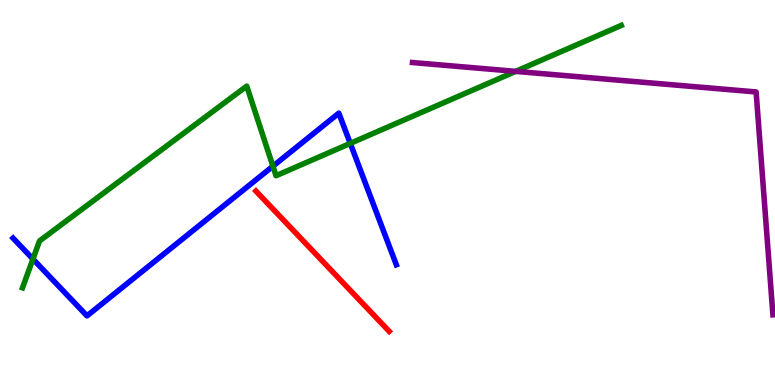[{'lines': ['blue', 'red'], 'intersections': []}, {'lines': ['green', 'red'], 'intersections': []}, {'lines': ['purple', 'red'], 'intersections': []}, {'lines': ['blue', 'green'], 'intersections': [{'x': 0.425, 'y': 3.27}, {'x': 3.52, 'y': 5.68}, {'x': 4.52, 'y': 6.28}]}, {'lines': ['blue', 'purple'], 'intersections': []}, {'lines': ['green', 'purple'], 'intersections': [{'x': 6.65, 'y': 8.15}]}]